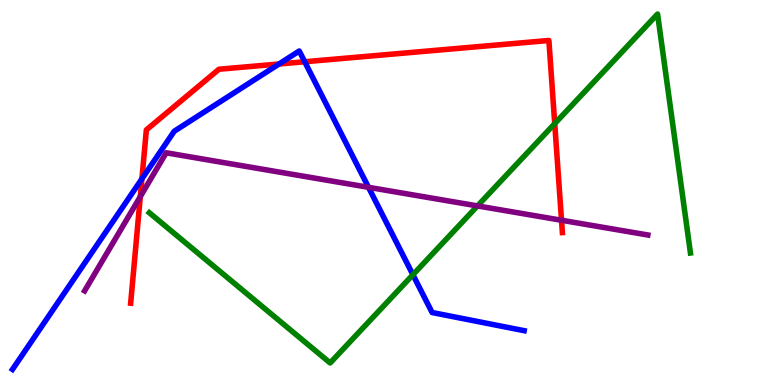[{'lines': ['blue', 'red'], 'intersections': [{'x': 1.83, 'y': 5.36}, {'x': 3.6, 'y': 8.34}, {'x': 3.93, 'y': 8.4}]}, {'lines': ['green', 'red'], 'intersections': [{'x': 7.16, 'y': 6.79}]}, {'lines': ['purple', 'red'], 'intersections': [{'x': 1.81, 'y': 4.89}, {'x': 7.25, 'y': 4.28}]}, {'lines': ['blue', 'green'], 'intersections': [{'x': 5.33, 'y': 2.86}]}, {'lines': ['blue', 'purple'], 'intersections': [{'x': 4.75, 'y': 5.13}]}, {'lines': ['green', 'purple'], 'intersections': [{'x': 6.16, 'y': 4.65}]}]